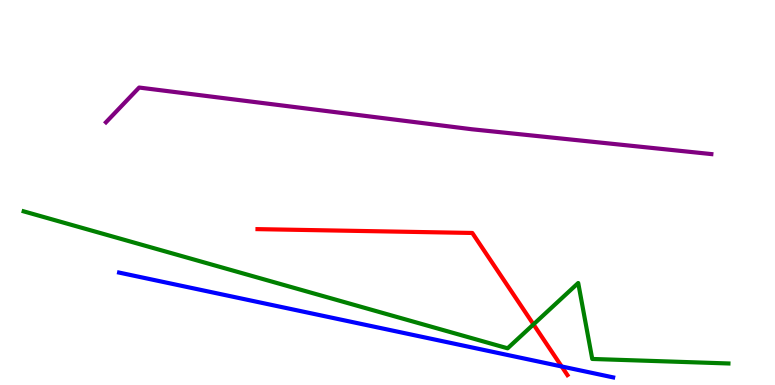[{'lines': ['blue', 'red'], 'intersections': [{'x': 7.25, 'y': 0.481}]}, {'lines': ['green', 'red'], 'intersections': [{'x': 6.88, 'y': 1.57}]}, {'lines': ['purple', 'red'], 'intersections': []}, {'lines': ['blue', 'green'], 'intersections': []}, {'lines': ['blue', 'purple'], 'intersections': []}, {'lines': ['green', 'purple'], 'intersections': []}]